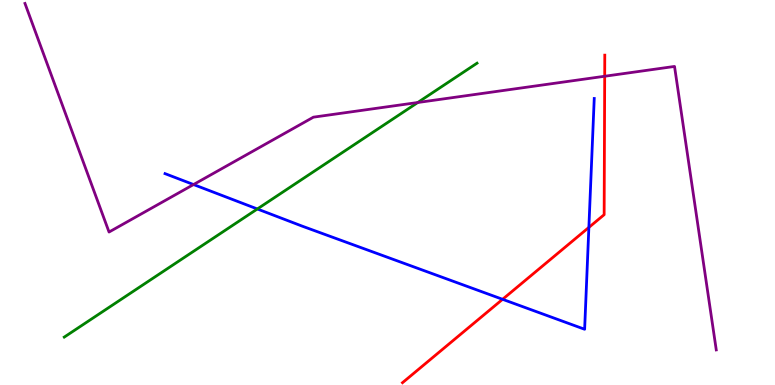[{'lines': ['blue', 'red'], 'intersections': [{'x': 6.48, 'y': 2.23}, {'x': 7.6, 'y': 4.09}]}, {'lines': ['green', 'red'], 'intersections': []}, {'lines': ['purple', 'red'], 'intersections': [{'x': 7.8, 'y': 8.02}]}, {'lines': ['blue', 'green'], 'intersections': [{'x': 3.32, 'y': 4.57}]}, {'lines': ['blue', 'purple'], 'intersections': [{'x': 2.5, 'y': 5.21}]}, {'lines': ['green', 'purple'], 'intersections': [{'x': 5.39, 'y': 7.34}]}]